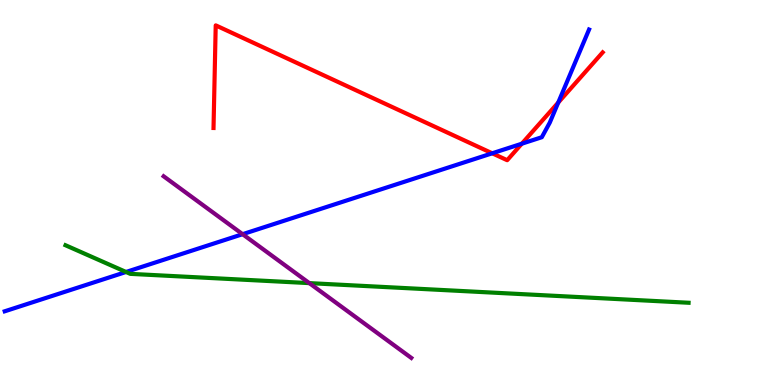[{'lines': ['blue', 'red'], 'intersections': [{'x': 6.35, 'y': 6.02}, {'x': 6.73, 'y': 6.27}, {'x': 7.2, 'y': 7.34}]}, {'lines': ['green', 'red'], 'intersections': []}, {'lines': ['purple', 'red'], 'intersections': []}, {'lines': ['blue', 'green'], 'intersections': [{'x': 1.63, 'y': 2.94}]}, {'lines': ['blue', 'purple'], 'intersections': [{'x': 3.13, 'y': 3.92}]}, {'lines': ['green', 'purple'], 'intersections': [{'x': 3.99, 'y': 2.65}]}]